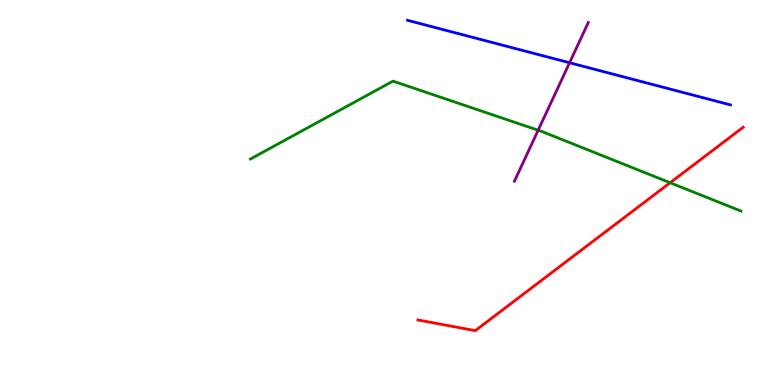[{'lines': ['blue', 'red'], 'intersections': []}, {'lines': ['green', 'red'], 'intersections': [{'x': 8.65, 'y': 5.25}]}, {'lines': ['purple', 'red'], 'intersections': []}, {'lines': ['blue', 'green'], 'intersections': []}, {'lines': ['blue', 'purple'], 'intersections': [{'x': 7.35, 'y': 8.37}]}, {'lines': ['green', 'purple'], 'intersections': [{'x': 6.94, 'y': 6.62}]}]